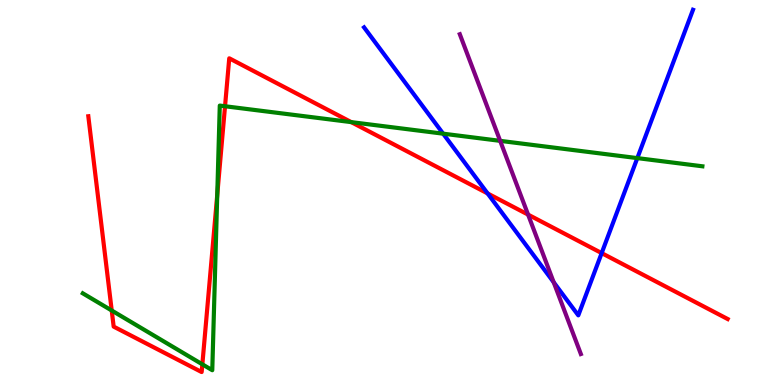[{'lines': ['blue', 'red'], 'intersections': [{'x': 6.29, 'y': 4.98}, {'x': 7.76, 'y': 3.43}]}, {'lines': ['green', 'red'], 'intersections': [{'x': 1.44, 'y': 1.93}, {'x': 2.61, 'y': 0.537}, {'x': 2.8, 'y': 4.94}, {'x': 2.9, 'y': 7.24}, {'x': 4.53, 'y': 6.83}]}, {'lines': ['purple', 'red'], 'intersections': [{'x': 6.81, 'y': 4.43}]}, {'lines': ['blue', 'green'], 'intersections': [{'x': 5.72, 'y': 6.53}, {'x': 8.22, 'y': 5.89}]}, {'lines': ['blue', 'purple'], 'intersections': [{'x': 7.14, 'y': 2.67}]}, {'lines': ['green', 'purple'], 'intersections': [{'x': 6.45, 'y': 6.34}]}]